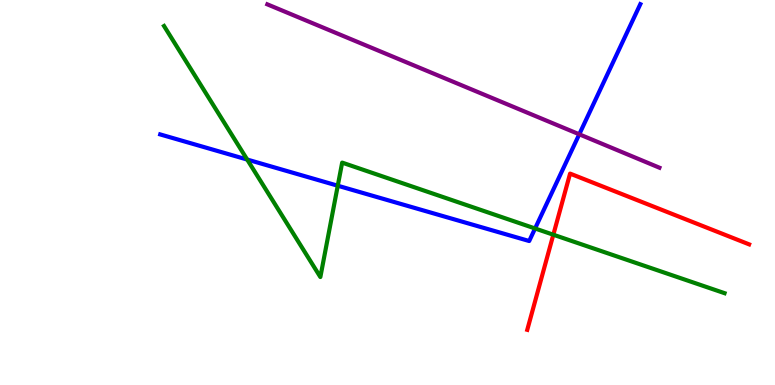[{'lines': ['blue', 'red'], 'intersections': []}, {'lines': ['green', 'red'], 'intersections': [{'x': 7.14, 'y': 3.9}]}, {'lines': ['purple', 'red'], 'intersections': []}, {'lines': ['blue', 'green'], 'intersections': [{'x': 3.19, 'y': 5.86}, {'x': 4.36, 'y': 5.18}, {'x': 6.9, 'y': 4.07}]}, {'lines': ['blue', 'purple'], 'intersections': [{'x': 7.47, 'y': 6.51}]}, {'lines': ['green', 'purple'], 'intersections': []}]